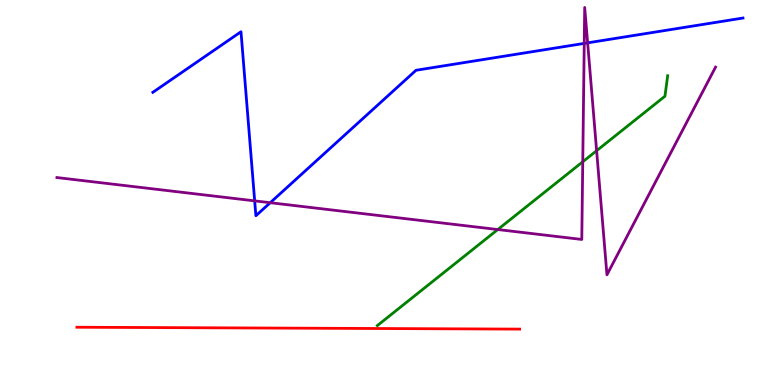[{'lines': ['blue', 'red'], 'intersections': []}, {'lines': ['green', 'red'], 'intersections': []}, {'lines': ['purple', 'red'], 'intersections': []}, {'lines': ['blue', 'green'], 'intersections': []}, {'lines': ['blue', 'purple'], 'intersections': [{'x': 3.29, 'y': 4.78}, {'x': 3.49, 'y': 4.73}, {'x': 7.54, 'y': 8.87}, {'x': 7.58, 'y': 8.89}]}, {'lines': ['green', 'purple'], 'intersections': [{'x': 6.42, 'y': 4.04}, {'x': 7.52, 'y': 5.8}, {'x': 7.7, 'y': 6.09}]}]